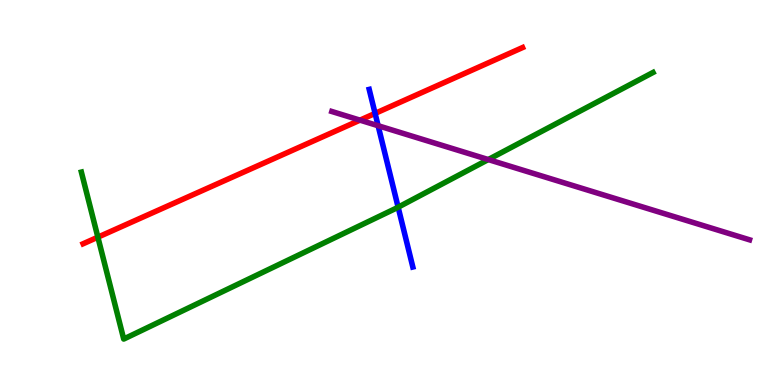[{'lines': ['blue', 'red'], 'intersections': [{'x': 4.84, 'y': 7.05}]}, {'lines': ['green', 'red'], 'intersections': [{'x': 1.26, 'y': 3.84}]}, {'lines': ['purple', 'red'], 'intersections': [{'x': 4.65, 'y': 6.88}]}, {'lines': ['blue', 'green'], 'intersections': [{'x': 5.14, 'y': 4.62}]}, {'lines': ['blue', 'purple'], 'intersections': [{'x': 4.88, 'y': 6.73}]}, {'lines': ['green', 'purple'], 'intersections': [{'x': 6.3, 'y': 5.86}]}]